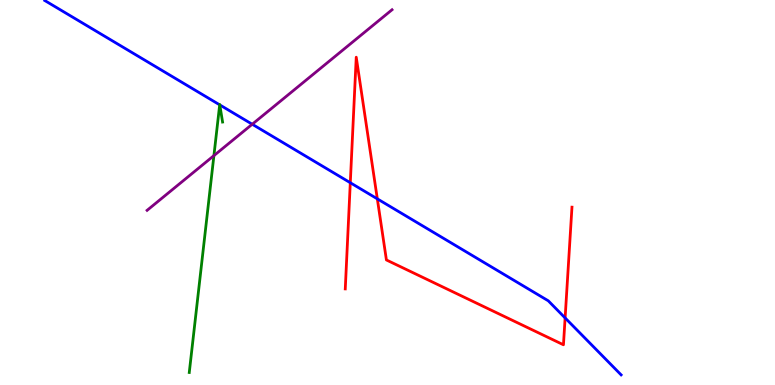[{'lines': ['blue', 'red'], 'intersections': [{'x': 4.52, 'y': 5.25}, {'x': 4.87, 'y': 4.84}, {'x': 7.29, 'y': 1.74}]}, {'lines': ['green', 'red'], 'intersections': []}, {'lines': ['purple', 'red'], 'intersections': []}, {'lines': ['blue', 'green'], 'intersections': [{'x': 2.83, 'y': 7.28}, {'x': 2.84, 'y': 7.28}]}, {'lines': ['blue', 'purple'], 'intersections': [{'x': 3.25, 'y': 6.77}]}, {'lines': ['green', 'purple'], 'intersections': [{'x': 2.76, 'y': 5.96}]}]